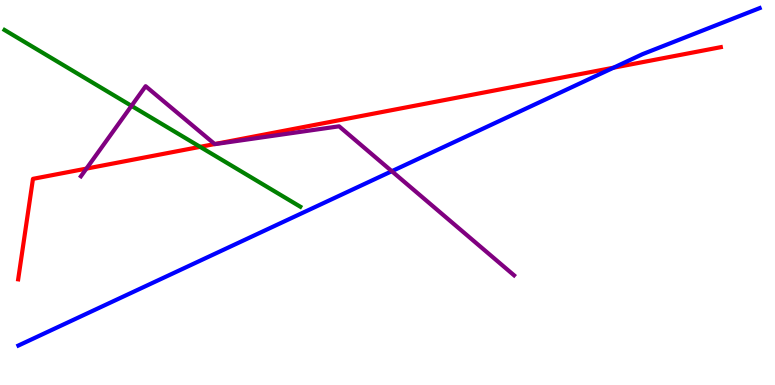[{'lines': ['blue', 'red'], 'intersections': [{'x': 7.92, 'y': 8.24}]}, {'lines': ['green', 'red'], 'intersections': [{'x': 2.58, 'y': 6.19}]}, {'lines': ['purple', 'red'], 'intersections': [{'x': 1.12, 'y': 5.62}, {'x': 2.77, 'y': 6.26}]}, {'lines': ['blue', 'green'], 'intersections': []}, {'lines': ['blue', 'purple'], 'intersections': [{'x': 5.06, 'y': 5.55}]}, {'lines': ['green', 'purple'], 'intersections': [{'x': 1.7, 'y': 7.25}]}]